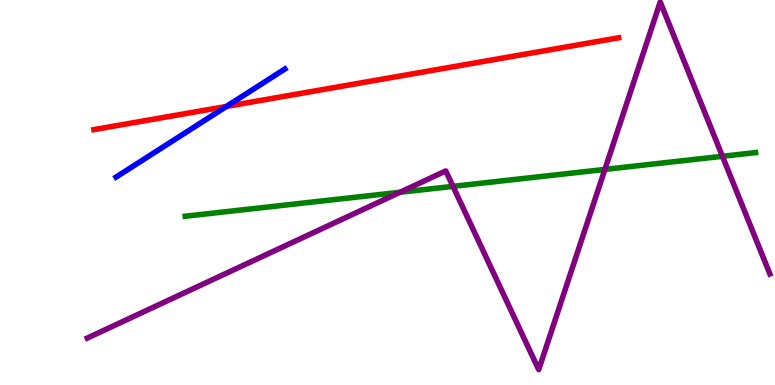[{'lines': ['blue', 'red'], 'intersections': [{'x': 2.92, 'y': 7.24}]}, {'lines': ['green', 'red'], 'intersections': []}, {'lines': ['purple', 'red'], 'intersections': []}, {'lines': ['blue', 'green'], 'intersections': []}, {'lines': ['blue', 'purple'], 'intersections': []}, {'lines': ['green', 'purple'], 'intersections': [{'x': 5.16, 'y': 5.01}, {'x': 5.85, 'y': 5.16}, {'x': 7.81, 'y': 5.6}, {'x': 9.32, 'y': 5.94}]}]